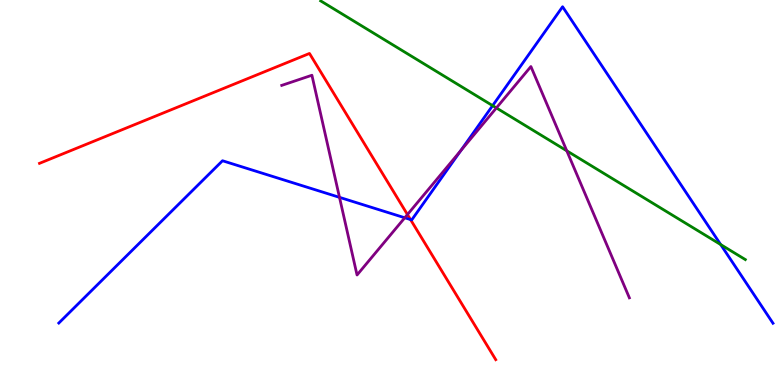[{'lines': ['blue', 'red'], 'intersections': [{'x': 5.3, 'y': 4.3}]}, {'lines': ['green', 'red'], 'intersections': []}, {'lines': ['purple', 'red'], 'intersections': [{'x': 5.26, 'y': 4.43}]}, {'lines': ['blue', 'green'], 'intersections': [{'x': 6.36, 'y': 7.26}, {'x': 9.3, 'y': 3.65}]}, {'lines': ['blue', 'purple'], 'intersections': [{'x': 4.38, 'y': 4.87}, {'x': 5.22, 'y': 4.34}, {'x': 5.95, 'y': 6.09}]}, {'lines': ['green', 'purple'], 'intersections': [{'x': 6.4, 'y': 7.2}, {'x': 7.31, 'y': 6.08}]}]